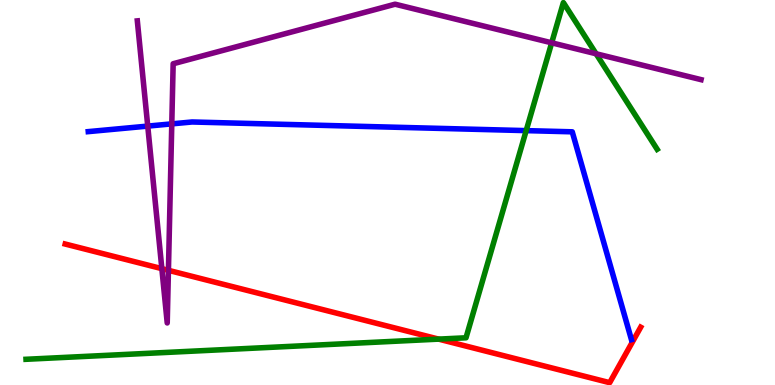[{'lines': ['blue', 'red'], 'intersections': []}, {'lines': ['green', 'red'], 'intersections': [{'x': 5.66, 'y': 1.19}]}, {'lines': ['purple', 'red'], 'intersections': [{'x': 2.09, 'y': 3.02}, {'x': 2.17, 'y': 2.98}]}, {'lines': ['blue', 'green'], 'intersections': [{'x': 6.79, 'y': 6.61}]}, {'lines': ['blue', 'purple'], 'intersections': [{'x': 1.91, 'y': 6.72}, {'x': 2.22, 'y': 6.78}]}, {'lines': ['green', 'purple'], 'intersections': [{'x': 7.12, 'y': 8.89}, {'x': 7.69, 'y': 8.6}]}]